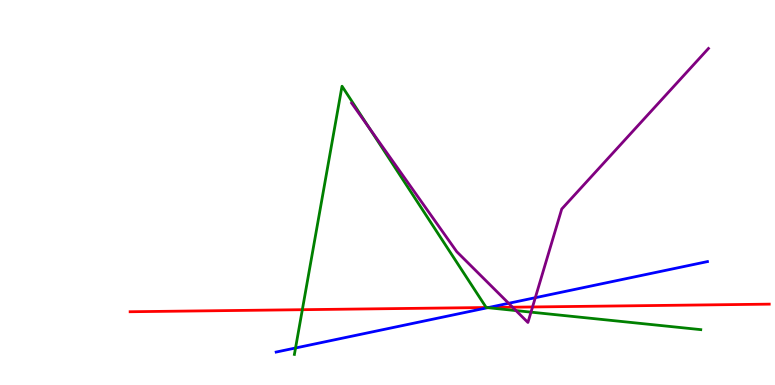[{'lines': ['blue', 'red'], 'intersections': [{'x': 6.31, 'y': 2.01}]}, {'lines': ['green', 'red'], 'intersections': [{'x': 3.9, 'y': 1.96}, {'x': 6.27, 'y': 2.01}]}, {'lines': ['purple', 'red'], 'intersections': [{'x': 6.61, 'y': 2.02}, {'x': 6.87, 'y': 2.03}]}, {'lines': ['blue', 'green'], 'intersections': [{'x': 3.81, 'y': 0.961}, {'x': 6.29, 'y': 2.01}]}, {'lines': ['blue', 'purple'], 'intersections': [{'x': 6.56, 'y': 2.12}, {'x': 6.91, 'y': 2.27}]}, {'lines': ['green', 'purple'], 'intersections': [{'x': 4.76, 'y': 6.68}, {'x': 6.66, 'y': 1.93}, {'x': 6.85, 'y': 1.89}]}]